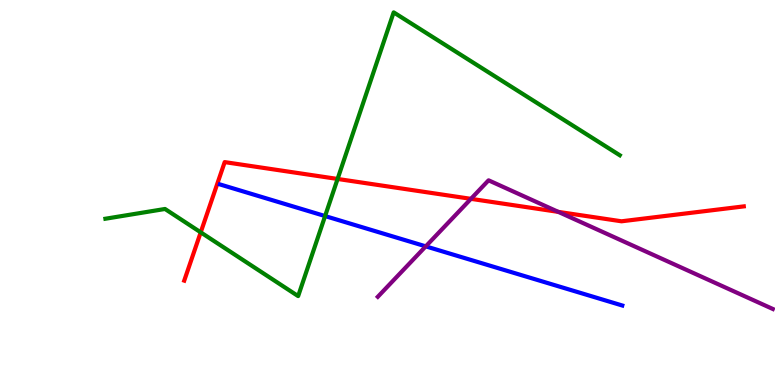[{'lines': ['blue', 'red'], 'intersections': []}, {'lines': ['green', 'red'], 'intersections': [{'x': 2.59, 'y': 3.97}, {'x': 4.36, 'y': 5.35}]}, {'lines': ['purple', 'red'], 'intersections': [{'x': 6.08, 'y': 4.84}, {'x': 7.2, 'y': 4.5}]}, {'lines': ['blue', 'green'], 'intersections': [{'x': 4.19, 'y': 4.39}]}, {'lines': ['blue', 'purple'], 'intersections': [{'x': 5.49, 'y': 3.6}]}, {'lines': ['green', 'purple'], 'intersections': []}]